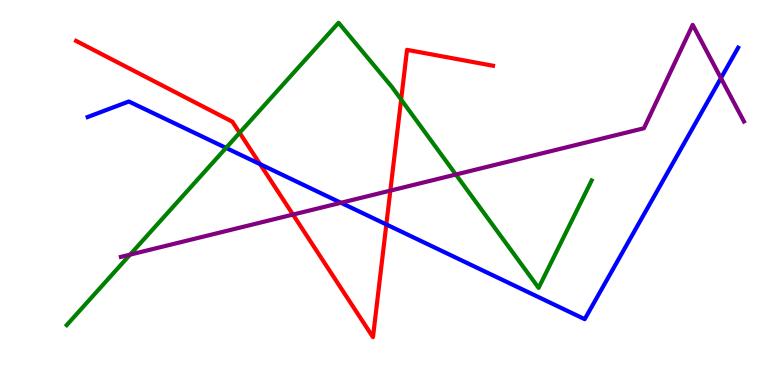[{'lines': ['blue', 'red'], 'intersections': [{'x': 3.36, 'y': 5.74}, {'x': 4.99, 'y': 4.17}]}, {'lines': ['green', 'red'], 'intersections': [{'x': 3.09, 'y': 6.55}, {'x': 5.18, 'y': 7.41}]}, {'lines': ['purple', 'red'], 'intersections': [{'x': 3.78, 'y': 4.43}, {'x': 5.04, 'y': 5.05}]}, {'lines': ['blue', 'green'], 'intersections': [{'x': 2.92, 'y': 6.16}]}, {'lines': ['blue', 'purple'], 'intersections': [{'x': 4.4, 'y': 4.73}, {'x': 9.3, 'y': 7.97}]}, {'lines': ['green', 'purple'], 'intersections': [{'x': 1.68, 'y': 3.39}, {'x': 5.88, 'y': 5.47}]}]